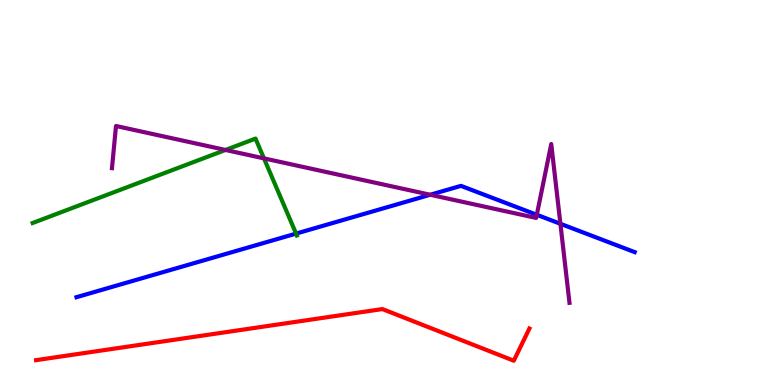[{'lines': ['blue', 'red'], 'intersections': []}, {'lines': ['green', 'red'], 'intersections': []}, {'lines': ['purple', 'red'], 'intersections': []}, {'lines': ['blue', 'green'], 'intersections': [{'x': 3.82, 'y': 3.93}]}, {'lines': ['blue', 'purple'], 'intersections': [{'x': 5.55, 'y': 4.94}, {'x': 6.93, 'y': 4.42}, {'x': 7.23, 'y': 4.19}]}, {'lines': ['green', 'purple'], 'intersections': [{'x': 2.91, 'y': 6.1}, {'x': 3.41, 'y': 5.89}]}]